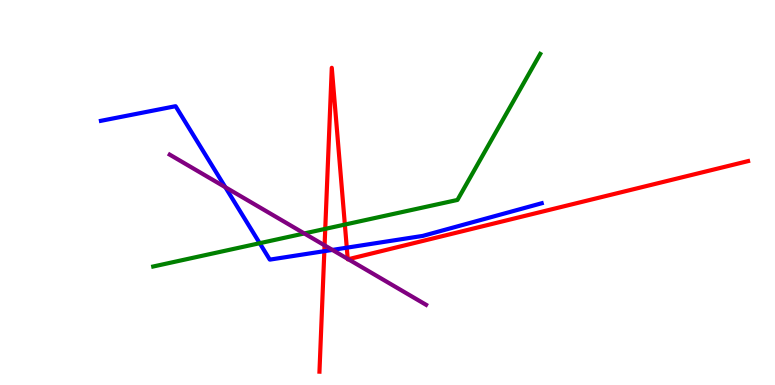[{'lines': ['blue', 'red'], 'intersections': [{'x': 4.19, 'y': 3.48}, {'x': 4.47, 'y': 3.57}]}, {'lines': ['green', 'red'], 'intersections': [{'x': 4.2, 'y': 4.06}, {'x': 4.45, 'y': 4.17}]}, {'lines': ['purple', 'red'], 'intersections': [{'x': 4.19, 'y': 3.63}, {'x': 4.49, 'y': 3.28}, {'x': 4.49, 'y': 3.27}]}, {'lines': ['blue', 'green'], 'intersections': [{'x': 3.35, 'y': 3.68}]}, {'lines': ['blue', 'purple'], 'intersections': [{'x': 2.91, 'y': 5.14}, {'x': 4.29, 'y': 3.51}]}, {'lines': ['green', 'purple'], 'intersections': [{'x': 3.93, 'y': 3.94}]}]